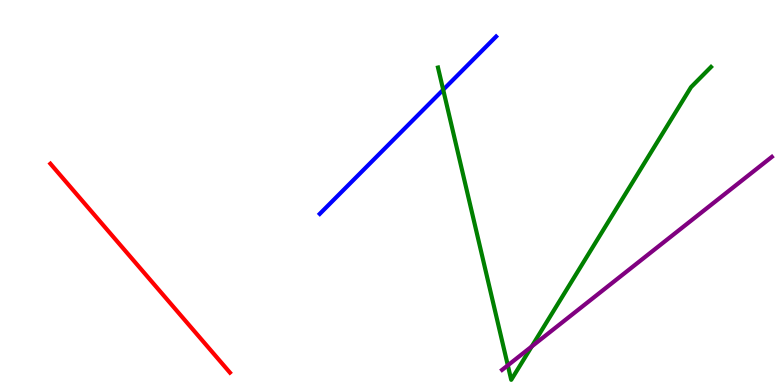[{'lines': ['blue', 'red'], 'intersections': []}, {'lines': ['green', 'red'], 'intersections': []}, {'lines': ['purple', 'red'], 'intersections': []}, {'lines': ['blue', 'green'], 'intersections': [{'x': 5.72, 'y': 7.67}]}, {'lines': ['blue', 'purple'], 'intersections': []}, {'lines': ['green', 'purple'], 'intersections': [{'x': 6.55, 'y': 0.51}, {'x': 6.86, 'y': 1.0}]}]